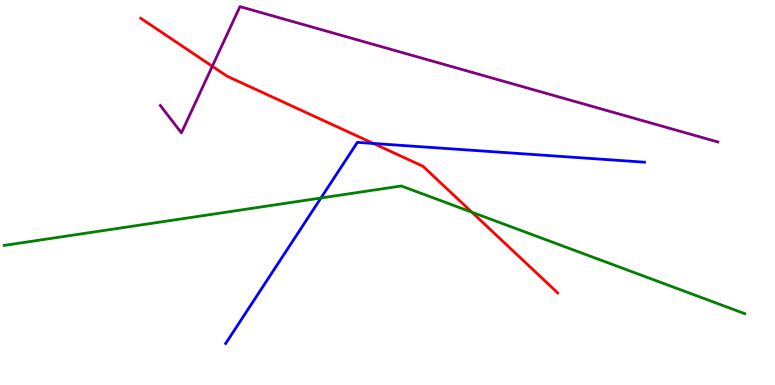[{'lines': ['blue', 'red'], 'intersections': [{'x': 4.82, 'y': 6.27}]}, {'lines': ['green', 'red'], 'intersections': [{'x': 6.09, 'y': 4.49}]}, {'lines': ['purple', 'red'], 'intersections': [{'x': 2.74, 'y': 8.28}]}, {'lines': ['blue', 'green'], 'intersections': [{'x': 4.14, 'y': 4.86}]}, {'lines': ['blue', 'purple'], 'intersections': []}, {'lines': ['green', 'purple'], 'intersections': []}]